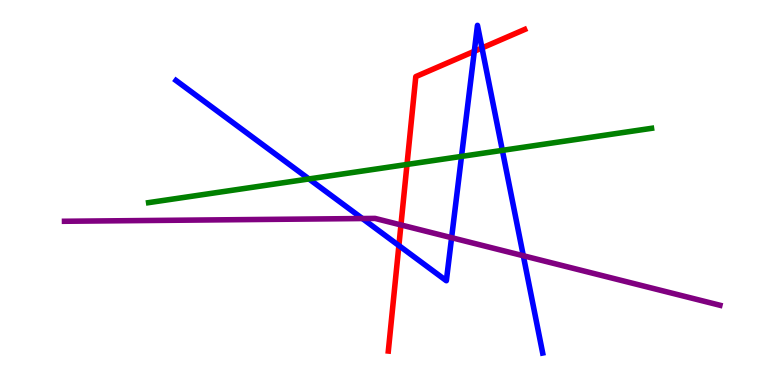[{'lines': ['blue', 'red'], 'intersections': [{'x': 5.15, 'y': 3.62}, {'x': 6.12, 'y': 8.67}, {'x': 6.22, 'y': 8.75}]}, {'lines': ['green', 'red'], 'intersections': [{'x': 5.25, 'y': 5.73}]}, {'lines': ['purple', 'red'], 'intersections': [{'x': 5.17, 'y': 4.16}]}, {'lines': ['blue', 'green'], 'intersections': [{'x': 3.99, 'y': 5.35}, {'x': 5.95, 'y': 5.94}, {'x': 6.48, 'y': 6.09}]}, {'lines': ['blue', 'purple'], 'intersections': [{'x': 4.68, 'y': 4.32}, {'x': 5.83, 'y': 3.83}, {'x': 6.75, 'y': 3.36}]}, {'lines': ['green', 'purple'], 'intersections': []}]